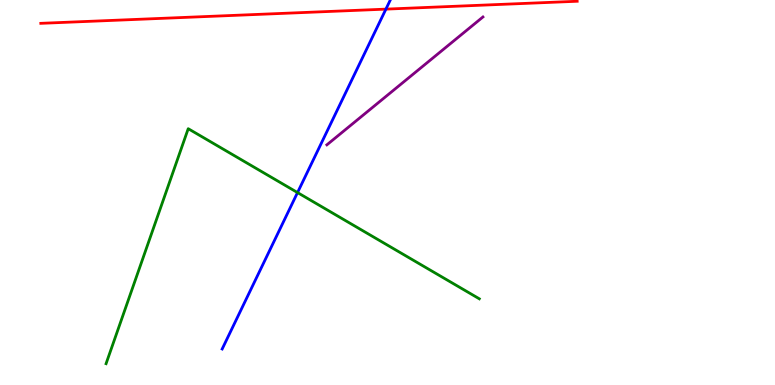[{'lines': ['blue', 'red'], 'intersections': [{'x': 4.98, 'y': 9.76}]}, {'lines': ['green', 'red'], 'intersections': []}, {'lines': ['purple', 'red'], 'intersections': []}, {'lines': ['blue', 'green'], 'intersections': [{'x': 3.84, 'y': 5.0}]}, {'lines': ['blue', 'purple'], 'intersections': []}, {'lines': ['green', 'purple'], 'intersections': []}]